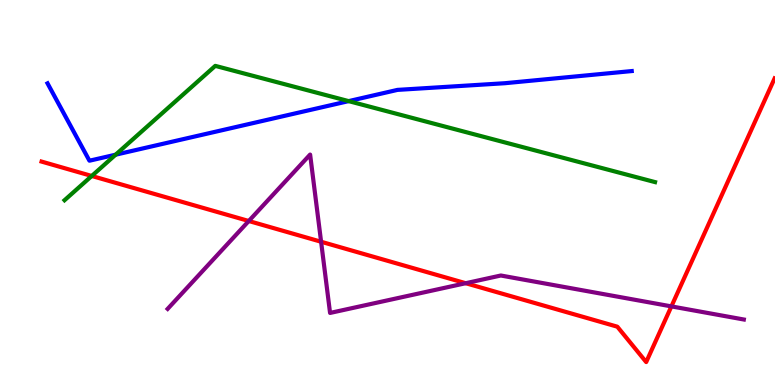[{'lines': ['blue', 'red'], 'intersections': []}, {'lines': ['green', 'red'], 'intersections': [{'x': 1.18, 'y': 5.43}]}, {'lines': ['purple', 'red'], 'intersections': [{'x': 3.21, 'y': 4.26}, {'x': 4.14, 'y': 3.72}, {'x': 6.01, 'y': 2.64}, {'x': 8.66, 'y': 2.04}]}, {'lines': ['blue', 'green'], 'intersections': [{'x': 1.49, 'y': 5.98}, {'x': 4.5, 'y': 7.37}]}, {'lines': ['blue', 'purple'], 'intersections': []}, {'lines': ['green', 'purple'], 'intersections': []}]